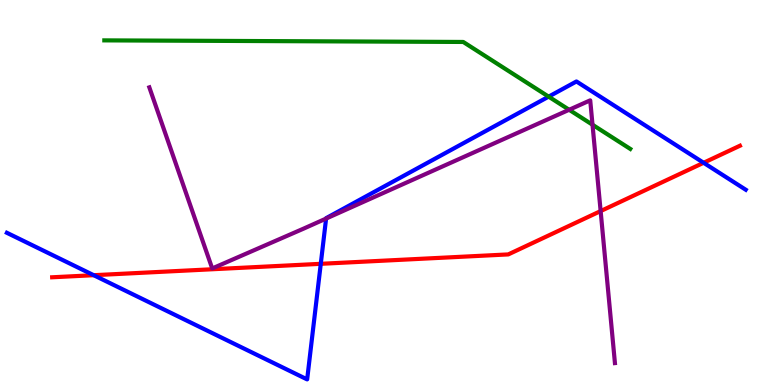[{'lines': ['blue', 'red'], 'intersections': [{'x': 1.21, 'y': 2.85}, {'x': 4.14, 'y': 3.15}, {'x': 9.08, 'y': 5.77}]}, {'lines': ['green', 'red'], 'intersections': []}, {'lines': ['purple', 'red'], 'intersections': [{'x': 7.75, 'y': 4.52}]}, {'lines': ['blue', 'green'], 'intersections': [{'x': 7.08, 'y': 7.49}]}, {'lines': ['blue', 'purple'], 'intersections': [{'x': 4.21, 'y': 4.32}]}, {'lines': ['green', 'purple'], 'intersections': [{'x': 7.34, 'y': 7.15}, {'x': 7.65, 'y': 6.76}]}]